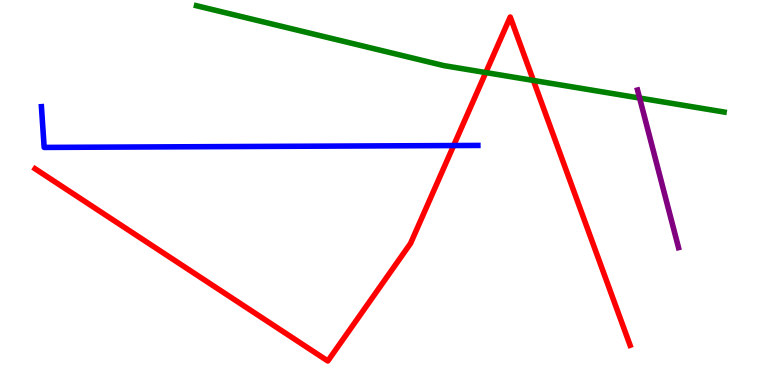[{'lines': ['blue', 'red'], 'intersections': [{'x': 5.85, 'y': 6.22}]}, {'lines': ['green', 'red'], 'intersections': [{'x': 6.27, 'y': 8.12}, {'x': 6.88, 'y': 7.91}]}, {'lines': ['purple', 'red'], 'intersections': []}, {'lines': ['blue', 'green'], 'intersections': []}, {'lines': ['blue', 'purple'], 'intersections': []}, {'lines': ['green', 'purple'], 'intersections': [{'x': 8.25, 'y': 7.45}]}]